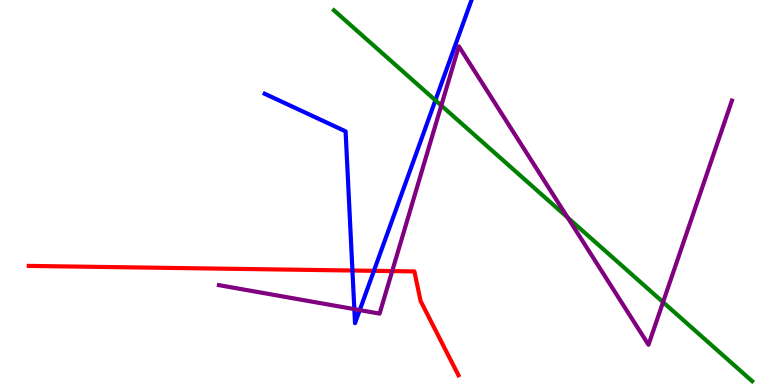[{'lines': ['blue', 'red'], 'intersections': [{'x': 4.55, 'y': 2.97}, {'x': 4.82, 'y': 2.97}]}, {'lines': ['green', 'red'], 'intersections': []}, {'lines': ['purple', 'red'], 'intersections': [{'x': 5.06, 'y': 2.96}]}, {'lines': ['blue', 'green'], 'intersections': [{'x': 5.62, 'y': 7.4}]}, {'lines': ['blue', 'purple'], 'intersections': [{'x': 4.57, 'y': 1.97}, {'x': 4.64, 'y': 1.95}]}, {'lines': ['green', 'purple'], 'intersections': [{'x': 5.69, 'y': 7.26}, {'x': 7.33, 'y': 4.35}, {'x': 8.56, 'y': 2.15}]}]